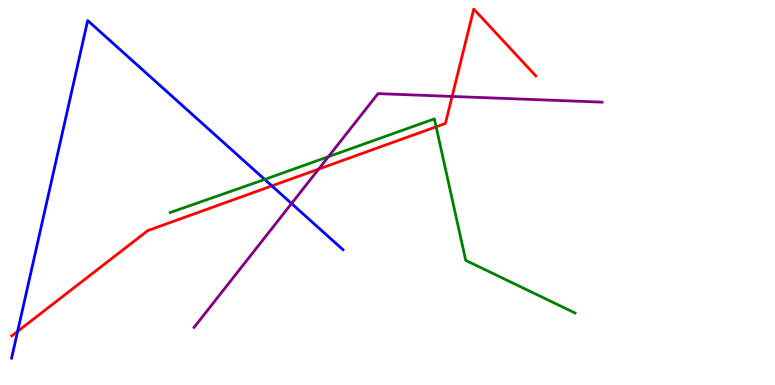[{'lines': ['blue', 'red'], 'intersections': [{'x': 0.227, 'y': 1.39}, {'x': 3.51, 'y': 5.17}]}, {'lines': ['green', 'red'], 'intersections': [{'x': 5.63, 'y': 6.71}]}, {'lines': ['purple', 'red'], 'intersections': [{'x': 4.11, 'y': 5.61}, {'x': 5.83, 'y': 7.5}]}, {'lines': ['blue', 'green'], 'intersections': [{'x': 3.42, 'y': 5.34}]}, {'lines': ['blue', 'purple'], 'intersections': [{'x': 3.76, 'y': 4.71}]}, {'lines': ['green', 'purple'], 'intersections': [{'x': 4.24, 'y': 5.93}]}]